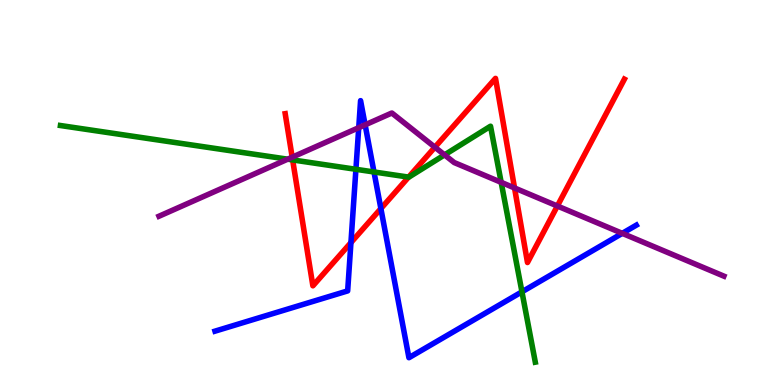[{'lines': ['blue', 'red'], 'intersections': [{'x': 4.53, 'y': 3.7}, {'x': 4.91, 'y': 4.58}]}, {'lines': ['green', 'red'], 'intersections': [{'x': 3.78, 'y': 5.85}, {'x': 5.27, 'y': 5.4}]}, {'lines': ['purple', 'red'], 'intersections': [{'x': 3.77, 'y': 5.92}, {'x': 5.61, 'y': 6.18}, {'x': 6.64, 'y': 5.12}, {'x': 7.19, 'y': 4.65}]}, {'lines': ['blue', 'green'], 'intersections': [{'x': 4.59, 'y': 5.6}, {'x': 4.83, 'y': 5.53}, {'x': 6.73, 'y': 2.42}]}, {'lines': ['blue', 'purple'], 'intersections': [{'x': 4.63, 'y': 6.68}, {'x': 4.71, 'y': 6.76}, {'x': 8.03, 'y': 3.94}]}, {'lines': ['green', 'purple'], 'intersections': [{'x': 3.71, 'y': 5.87}, {'x': 5.74, 'y': 5.98}, {'x': 6.47, 'y': 5.26}]}]